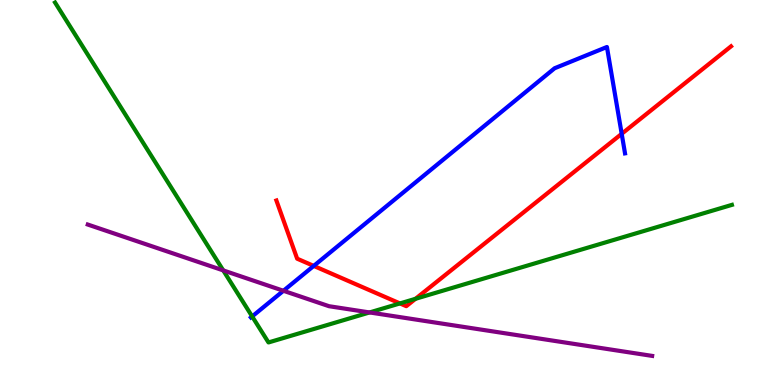[{'lines': ['blue', 'red'], 'intersections': [{'x': 4.05, 'y': 3.09}, {'x': 8.02, 'y': 6.52}]}, {'lines': ['green', 'red'], 'intersections': [{'x': 5.16, 'y': 2.12}, {'x': 5.36, 'y': 2.24}]}, {'lines': ['purple', 'red'], 'intersections': []}, {'lines': ['blue', 'green'], 'intersections': [{'x': 3.25, 'y': 1.78}]}, {'lines': ['blue', 'purple'], 'intersections': [{'x': 3.66, 'y': 2.45}]}, {'lines': ['green', 'purple'], 'intersections': [{'x': 2.88, 'y': 2.98}, {'x': 4.77, 'y': 1.88}]}]